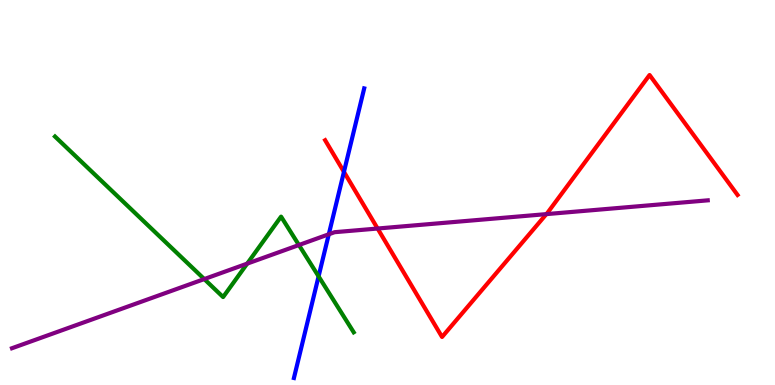[{'lines': ['blue', 'red'], 'intersections': [{'x': 4.44, 'y': 5.54}]}, {'lines': ['green', 'red'], 'intersections': []}, {'lines': ['purple', 'red'], 'intersections': [{'x': 4.87, 'y': 4.06}, {'x': 7.05, 'y': 4.44}]}, {'lines': ['blue', 'green'], 'intersections': [{'x': 4.11, 'y': 2.82}]}, {'lines': ['blue', 'purple'], 'intersections': [{'x': 4.24, 'y': 3.91}]}, {'lines': ['green', 'purple'], 'intersections': [{'x': 2.64, 'y': 2.75}, {'x': 3.19, 'y': 3.15}, {'x': 3.86, 'y': 3.64}]}]